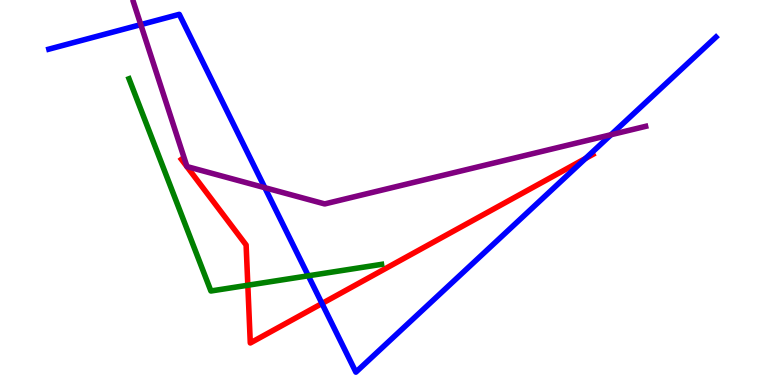[{'lines': ['blue', 'red'], 'intersections': [{'x': 4.15, 'y': 2.12}, {'x': 7.56, 'y': 5.89}]}, {'lines': ['green', 'red'], 'intersections': [{'x': 3.2, 'y': 2.59}]}, {'lines': ['purple', 'red'], 'intersections': []}, {'lines': ['blue', 'green'], 'intersections': [{'x': 3.98, 'y': 2.84}]}, {'lines': ['blue', 'purple'], 'intersections': [{'x': 1.82, 'y': 9.36}, {'x': 3.42, 'y': 5.13}, {'x': 7.88, 'y': 6.5}]}, {'lines': ['green', 'purple'], 'intersections': []}]